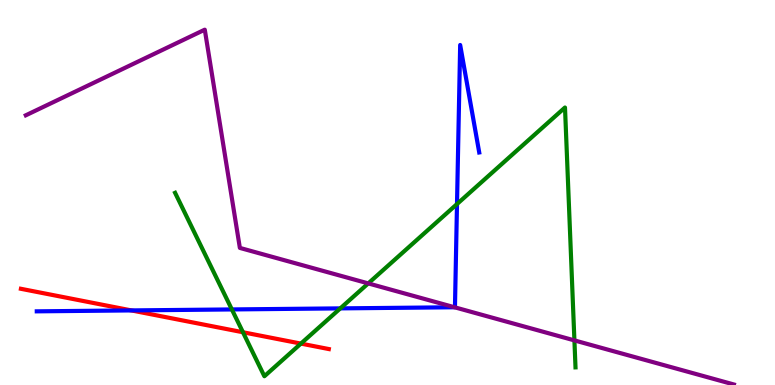[{'lines': ['blue', 'red'], 'intersections': [{'x': 1.7, 'y': 1.94}]}, {'lines': ['green', 'red'], 'intersections': [{'x': 3.14, 'y': 1.37}, {'x': 3.88, 'y': 1.08}]}, {'lines': ['purple', 'red'], 'intersections': []}, {'lines': ['blue', 'green'], 'intersections': [{'x': 2.99, 'y': 1.96}, {'x': 4.39, 'y': 1.99}, {'x': 5.9, 'y': 4.7}]}, {'lines': ['blue', 'purple'], 'intersections': [{'x': 5.87, 'y': 2.02}]}, {'lines': ['green', 'purple'], 'intersections': [{'x': 4.75, 'y': 2.64}, {'x': 7.41, 'y': 1.16}]}]